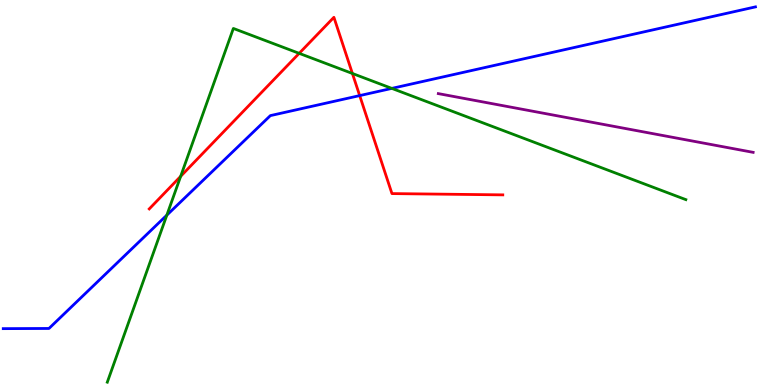[{'lines': ['blue', 'red'], 'intersections': [{'x': 4.64, 'y': 7.52}]}, {'lines': ['green', 'red'], 'intersections': [{'x': 2.33, 'y': 5.42}, {'x': 3.86, 'y': 8.61}, {'x': 4.55, 'y': 8.09}]}, {'lines': ['purple', 'red'], 'intersections': []}, {'lines': ['blue', 'green'], 'intersections': [{'x': 2.15, 'y': 4.41}, {'x': 5.06, 'y': 7.7}]}, {'lines': ['blue', 'purple'], 'intersections': []}, {'lines': ['green', 'purple'], 'intersections': []}]